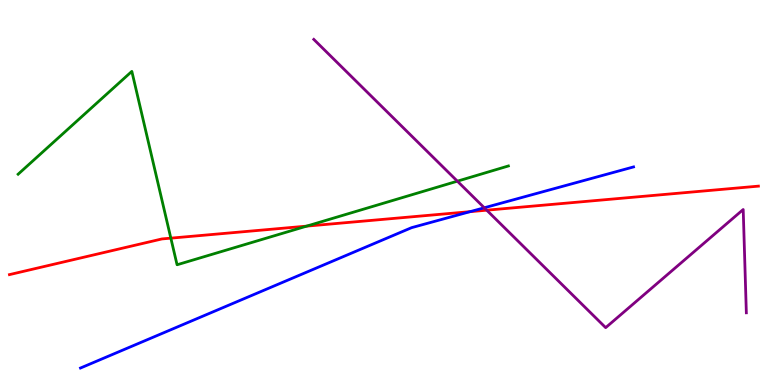[{'lines': ['blue', 'red'], 'intersections': [{'x': 6.07, 'y': 4.5}]}, {'lines': ['green', 'red'], 'intersections': [{'x': 2.2, 'y': 3.81}, {'x': 3.96, 'y': 4.13}]}, {'lines': ['purple', 'red'], 'intersections': [{'x': 6.28, 'y': 4.54}]}, {'lines': ['blue', 'green'], 'intersections': []}, {'lines': ['blue', 'purple'], 'intersections': [{'x': 6.25, 'y': 4.6}]}, {'lines': ['green', 'purple'], 'intersections': [{'x': 5.9, 'y': 5.29}]}]